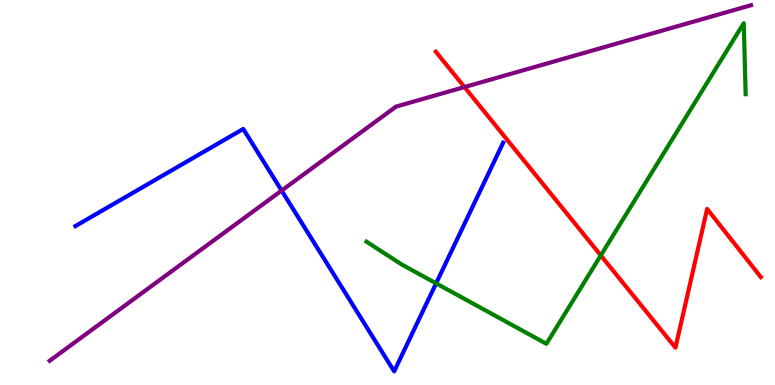[{'lines': ['blue', 'red'], 'intersections': []}, {'lines': ['green', 'red'], 'intersections': [{'x': 7.75, 'y': 3.37}]}, {'lines': ['purple', 'red'], 'intersections': [{'x': 5.99, 'y': 7.74}]}, {'lines': ['blue', 'green'], 'intersections': [{'x': 5.63, 'y': 2.64}]}, {'lines': ['blue', 'purple'], 'intersections': [{'x': 3.63, 'y': 5.05}]}, {'lines': ['green', 'purple'], 'intersections': []}]